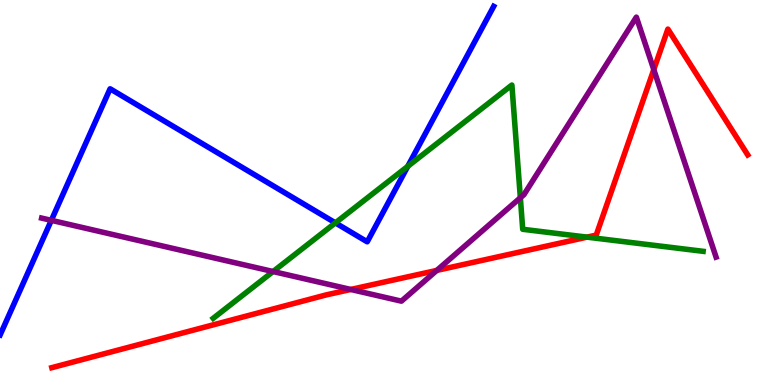[{'lines': ['blue', 'red'], 'intersections': []}, {'lines': ['green', 'red'], 'intersections': [{'x': 7.57, 'y': 3.84}]}, {'lines': ['purple', 'red'], 'intersections': [{'x': 4.53, 'y': 2.48}, {'x': 5.64, 'y': 2.98}, {'x': 8.44, 'y': 8.19}]}, {'lines': ['blue', 'green'], 'intersections': [{'x': 4.33, 'y': 4.21}, {'x': 5.26, 'y': 5.68}]}, {'lines': ['blue', 'purple'], 'intersections': [{'x': 0.662, 'y': 4.28}]}, {'lines': ['green', 'purple'], 'intersections': [{'x': 3.52, 'y': 2.95}, {'x': 6.71, 'y': 4.86}]}]